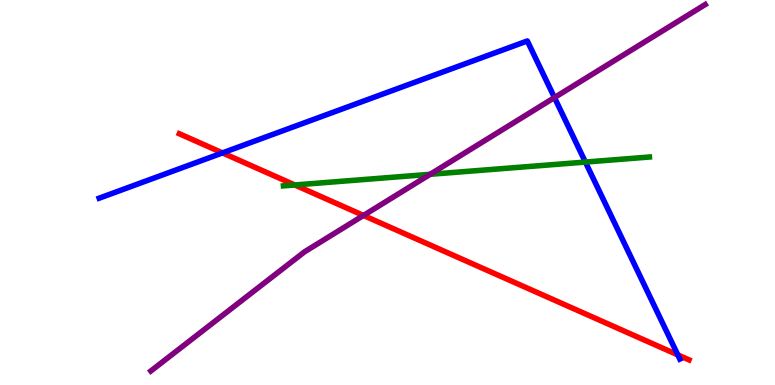[{'lines': ['blue', 'red'], 'intersections': [{'x': 2.87, 'y': 6.03}, {'x': 8.75, 'y': 0.783}]}, {'lines': ['green', 'red'], 'intersections': [{'x': 3.8, 'y': 5.2}]}, {'lines': ['purple', 'red'], 'intersections': [{'x': 4.69, 'y': 4.4}]}, {'lines': ['blue', 'green'], 'intersections': [{'x': 7.55, 'y': 5.79}]}, {'lines': ['blue', 'purple'], 'intersections': [{'x': 7.15, 'y': 7.47}]}, {'lines': ['green', 'purple'], 'intersections': [{'x': 5.55, 'y': 5.47}]}]